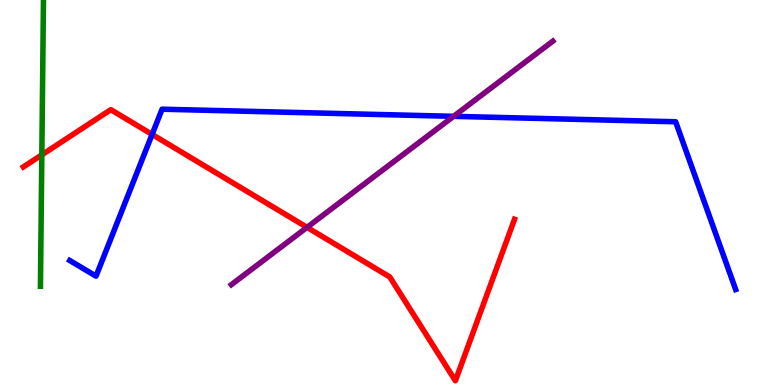[{'lines': ['blue', 'red'], 'intersections': [{'x': 1.96, 'y': 6.51}]}, {'lines': ['green', 'red'], 'intersections': [{'x': 0.54, 'y': 5.98}]}, {'lines': ['purple', 'red'], 'intersections': [{'x': 3.96, 'y': 4.09}]}, {'lines': ['blue', 'green'], 'intersections': []}, {'lines': ['blue', 'purple'], 'intersections': [{'x': 5.85, 'y': 6.98}]}, {'lines': ['green', 'purple'], 'intersections': []}]